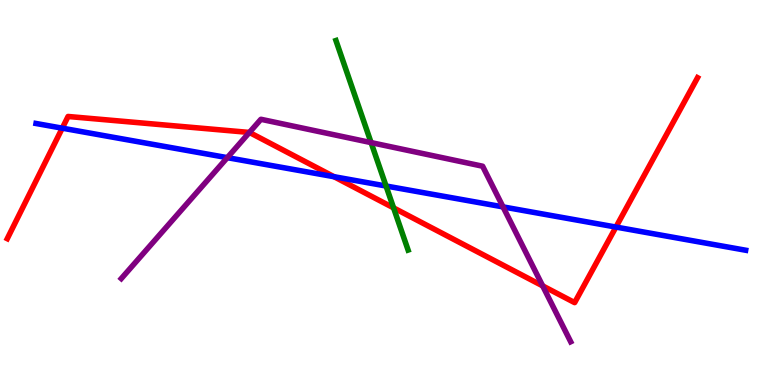[{'lines': ['blue', 'red'], 'intersections': [{'x': 0.803, 'y': 6.67}, {'x': 4.31, 'y': 5.41}, {'x': 7.95, 'y': 4.1}]}, {'lines': ['green', 'red'], 'intersections': [{'x': 5.08, 'y': 4.6}]}, {'lines': ['purple', 'red'], 'intersections': [{'x': 3.22, 'y': 6.56}, {'x': 7.0, 'y': 2.57}]}, {'lines': ['blue', 'green'], 'intersections': [{'x': 4.98, 'y': 5.17}]}, {'lines': ['blue', 'purple'], 'intersections': [{'x': 2.93, 'y': 5.91}, {'x': 6.49, 'y': 4.63}]}, {'lines': ['green', 'purple'], 'intersections': [{'x': 4.79, 'y': 6.3}]}]